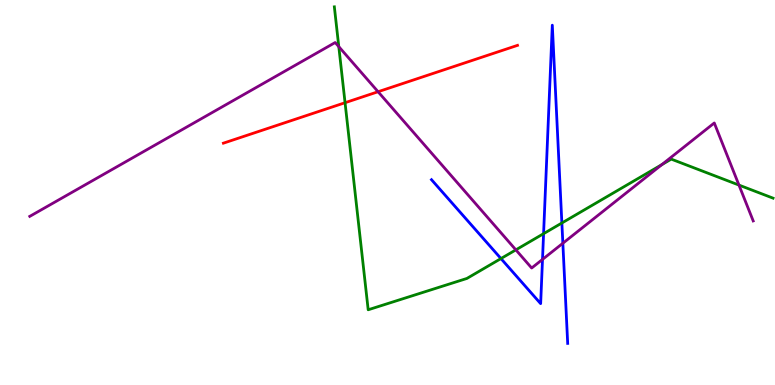[{'lines': ['blue', 'red'], 'intersections': []}, {'lines': ['green', 'red'], 'intersections': [{'x': 4.45, 'y': 7.33}]}, {'lines': ['purple', 'red'], 'intersections': [{'x': 4.88, 'y': 7.62}]}, {'lines': ['blue', 'green'], 'intersections': [{'x': 6.46, 'y': 3.28}, {'x': 7.01, 'y': 3.93}, {'x': 7.25, 'y': 4.21}]}, {'lines': ['blue', 'purple'], 'intersections': [{'x': 7.0, 'y': 3.26}, {'x': 7.26, 'y': 3.68}]}, {'lines': ['green', 'purple'], 'intersections': [{'x': 4.37, 'y': 8.79}, {'x': 6.66, 'y': 3.51}, {'x': 8.54, 'y': 5.72}, {'x': 9.53, 'y': 5.19}]}]